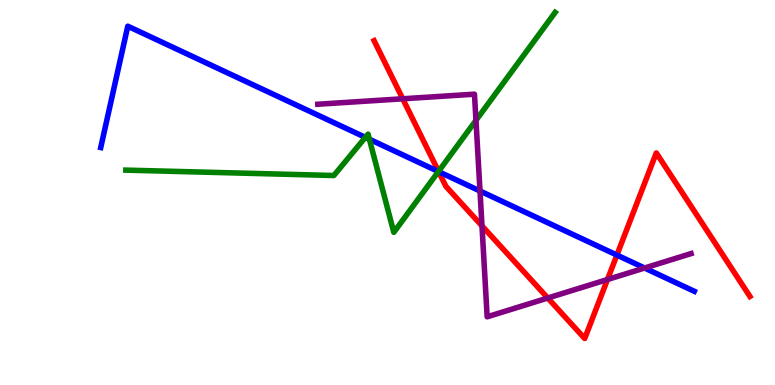[{'lines': ['blue', 'red'], 'intersections': [{'x': 5.66, 'y': 5.54}, {'x': 7.96, 'y': 3.37}]}, {'lines': ['green', 'red'], 'intersections': [{'x': 5.66, 'y': 5.55}]}, {'lines': ['purple', 'red'], 'intersections': [{'x': 5.2, 'y': 7.43}, {'x': 6.22, 'y': 4.13}, {'x': 7.07, 'y': 2.26}, {'x': 7.84, 'y': 2.74}]}, {'lines': ['blue', 'green'], 'intersections': [{'x': 4.71, 'y': 6.43}, {'x': 4.77, 'y': 6.38}, {'x': 5.66, 'y': 5.54}]}, {'lines': ['blue', 'purple'], 'intersections': [{'x': 6.19, 'y': 5.04}, {'x': 8.32, 'y': 3.04}]}, {'lines': ['green', 'purple'], 'intersections': [{'x': 6.14, 'y': 6.87}]}]